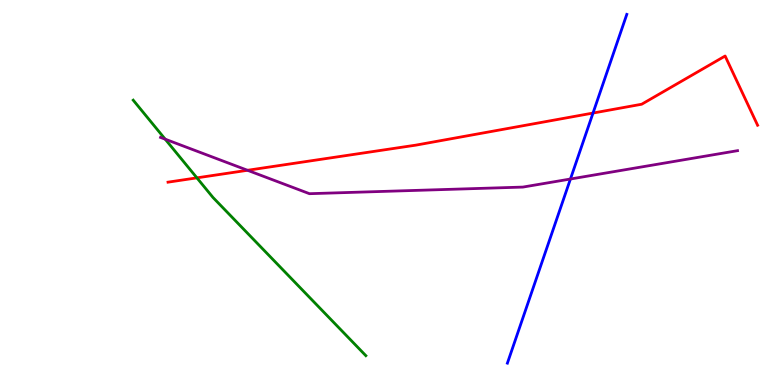[{'lines': ['blue', 'red'], 'intersections': [{'x': 7.65, 'y': 7.06}]}, {'lines': ['green', 'red'], 'intersections': [{'x': 2.54, 'y': 5.38}]}, {'lines': ['purple', 'red'], 'intersections': [{'x': 3.19, 'y': 5.58}]}, {'lines': ['blue', 'green'], 'intersections': []}, {'lines': ['blue', 'purple'], 'intersections': [{'x': 7.36, 'y': 5.35}]}, {'lines': ['green', 'purple'], 'intersections': [{'x': 2.13, 'y': 6.38}]}]